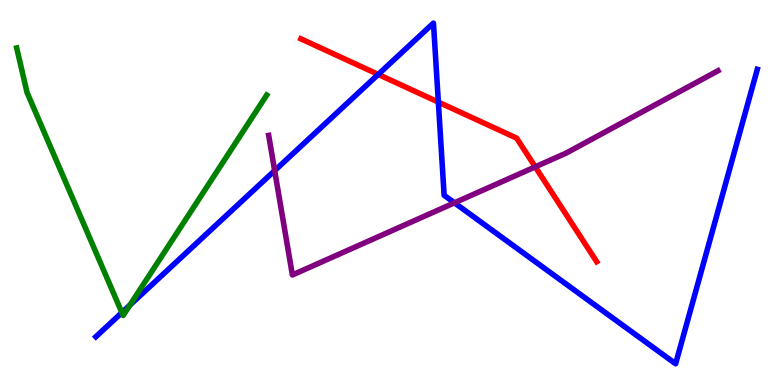[{'lines': ['blue', 'red'], 'intersections': [{'x': 4.88, 'y': 8.07}, {'x': 5.66, 'y': 7.35}]}, {'lines': ['green', 'red'], 'intersections': []}, {'lines': ['purple', 'red'], 'intersections': [{'x': 6.91, 'y': 5.67}]}, {'lines': ['blue', 'green'], 'intersections': [{'x': 1.57, 'y': 1.88}, {'x': 1.68, 'y': 2.07}]}, {'lines': ['blue', 'purple'], 'intersections': [{'x': 3.54, 'y': 5.57}, {'x': 5.86, 'y': 4.73}]}, {'lines': ['green', 'purple'], 'intersections': []}]